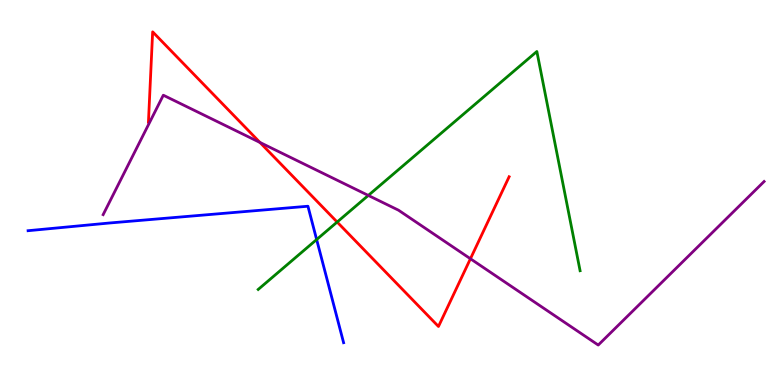[{'lines': ['blue', 'red'], 'intersections': []}, {'lines': ['green', 'red'], 'intersections': [{'x': 4.35, 'y': 4.23}]}, {'lines': ['purple', 'red'], 'intersections': [{'x': 3.35, 'y': 6.3}, {'x': 6.07, 'y': 3.28}]}, {'lines': ['blue', 'green'], 'intersections': [{'x': 4.09, 'y': 3.78}]}, {'lines': ['blue', 'purple'], 'intersections': []}, {'lines': ['green', 'purple'], 'intersections': [{'x': 4.75, 'y': 4.92}]}]